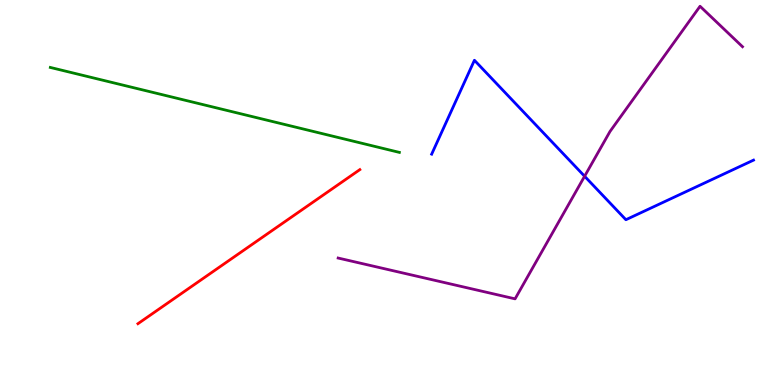[{'lines': ['blue', 'red'], 'intersections': []}, {'lines': ['green', 'red'], 'intersections': []}, {'lines': ['purple', 'red'], 'intersections': []}, {'lines': ['blue', 'green'], 'intersections': []}, {'lines': ['blue', 'purple'], 'intersections': [{'x': 7.54, 'y': 5.42}]}, {'lines': ['green', 'purple'], 'intersections': []}]